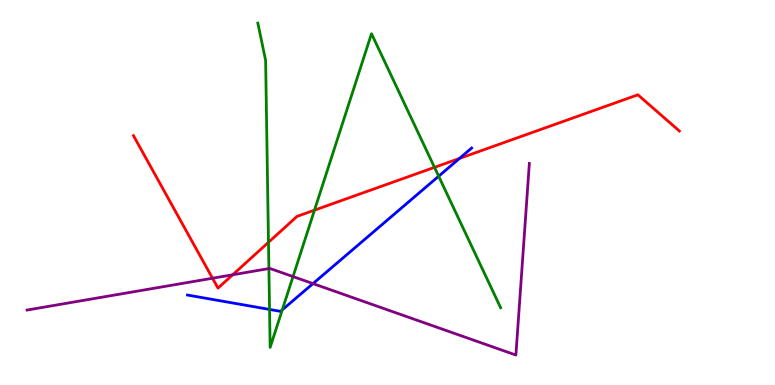[{'lines': ['blue', 'red'], 'intersections': [{'x': 5.93, 'y': 5.88}]}, {'lines': ['green', 'red'], 'intersections': [{'x': 3.46, 'y': 3.71}, {'x': 4.06, 'y': 4.54}, {'x': 5.61, 'y': 5.65}]}, {'lines': ['purple', 'red'], 'intersections': [{'x': 2.74, 'y': 2.77}, {'x': 3.0, 'y': 2.86}]}, {'lines': ['blue', 'green'], 'intersections': [{'x': 3.48, 'y': 1.96}, {'x': 3.64, 'y': 1.95}, {'x': 5.66, 'y': 5.42}]}, {'lines': ['blue', 'purple'], 'intersections': [{'x': 4.04, 'y': 2.63}]}, {'lines': ['green', 'purple'], 'intersections': [{'x': 3.47, 'y': 3.02}, {'x': 3.78, 'y': 2.82}]}]